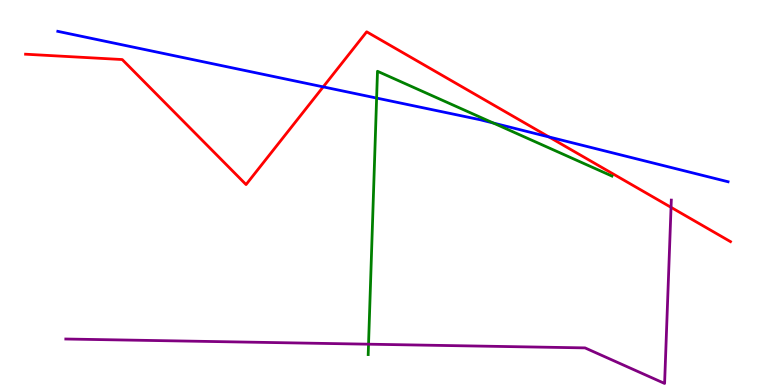[{'lines': ['blue', 'red'], 'intersections': [{'x': 4.17, 'y': 7.74}, {'x': 7.08, 'y': 6.44}]}, {'lines': ['green', 'red'], 'intersections': []}, {'lines': ['purple', 'red'], 'intersections': [{'x': 8.66, 'y': 4.61}]}, {'lines': ['blue', 'green'], 'intersections': [{'x': 4.86, 'y': 7.45}, {'x': 6.37, 'y': 6.8}]}, {'lines': ['blue', 'purple'], 'intersections': []}, {'lines': ['green', 'purple'], 'intersections': [{'x': 4.76, 'y': 1.06}]}]